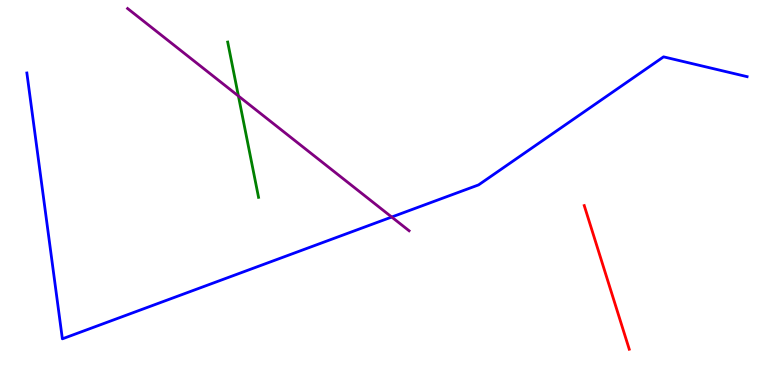[{'lines': ['blue', 'red'], 'intersections': []}, {'lines': ['green', 'red'], 'intersections': []}, {'lines': ['purple', 'red'], 'intersections': []}, {'lines': ['blue', 'green'], 'intersections': []}, {'lines': ['blue', 'purple'], 'intersections': [{'x': 5.05, 'y': 4.36}]}, {'lines': ['green', 'purple'], 'intersections': [{'x': 3.08, 'y': 7.51}]}]